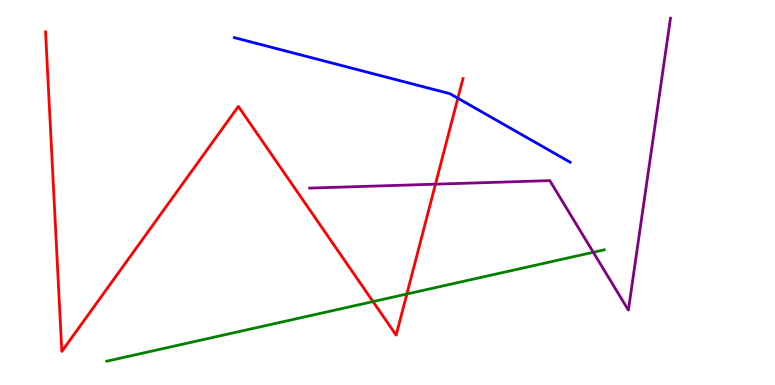[{'lines': ['blue', 'red'], 'intersections': [{'x': 5.91, 'y': 7.45}]}, {'lines': ['green', 'red'], 'intersections': [{'x': 4.81, 'y': 2.17}, {'x': 5.25, 'y': 2.36}]}, {'lines': ['purple', 'red'], 'intersections': [{'x': 5.62, 'y': 5.22}]}, {'lines': ['blue', 'green'], 'intersections': []}, {'lines': ['blue', 'purple'], 'intersections': []}, {'lines': ['green', 'purple'], 'intersections': [{'x': 7.66, 'y': 3.45}]}]